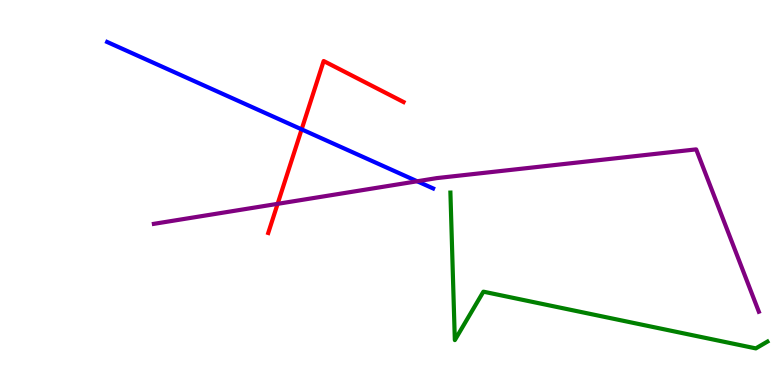[{'lines': ['blue', 'red'], 'intersections': [{'x': 3.89, 'y': 6.64}]}, {'lines': ['green', 'red'], 'intersections': []}, {'lines': ['purple', 'red'], 'intersections': [{'x': 3.58, 'y': 4.71}]}, {'lines': ['blue', 'green'], 'intersections': []}, {'lines': ['blue', 'purple'], 'intersections': [{'x': 5.38, 'y': 5.29}]}, {'lines': ['green', 'purple'], 'intersections': []}]